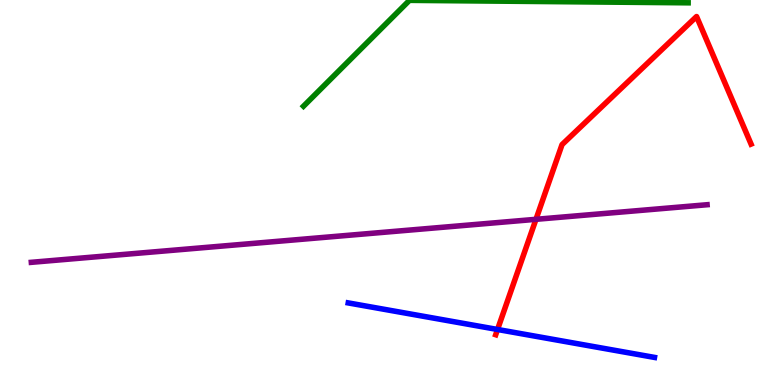[{'lines': ['blue', 'red'], 'intersections': [{'x': 6.42, 'y': 1.44}]}, {'lines': ['green', 'red'], 'intersections': []}, {'lines': ['purple', 'red'], 'intersections': [{'x': 6.92, 'y': 4.3}]}, {'lines': ['blue', 'green'], 'intersections': []}, {'lines': ['blue', 'purple'], 'intersections': []}, {'lines': ['green', 'purple'], 'intersections': []}]